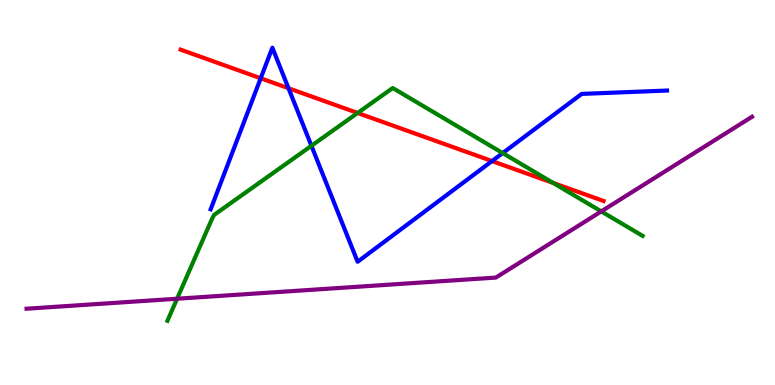[{'lines': ['blue', 'red'], 'intersections': [{'x': 3.36, 'y': 7.97}, {'x': 3.72, 'y': 7.71}, {'x': 6.35, 'y': 5.82}]}, {'lines': ['green', 'red'], 'intersections': [{'x': 4.61, 'y': 7.07}, {'x': 7.14, 'y': 5.25}]}, {'lines': ['purple', 'red'], 'intersections': []}, {'lines': ['blue', 'green'], 'intersections': [{'x': 4.02, 'y': 6.21}, {'x': 6.49, 'y': 6.02}]}, {'lines': ['blue', 'purple'], 'intersections': []}, {'lines': ['green', 'purple'], 'intersections': [{'x': 2.29, 'y': 2.24}, {'x': 7.76, 'y': 4.51}]}]